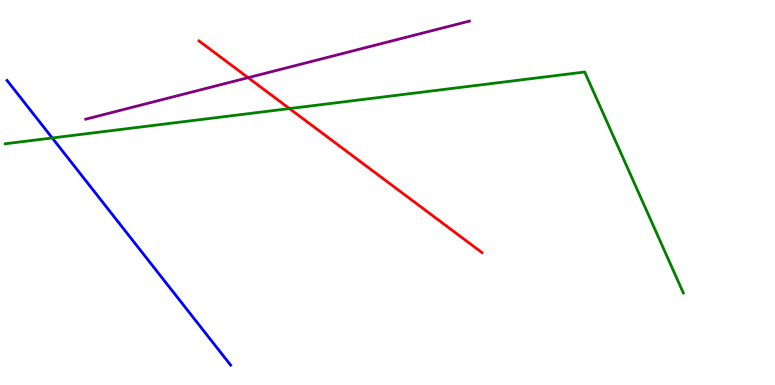[{'lines': ['blue', 'red'], 'intersections': []}, {'lines': ['green', 'red'], 'intersections': [{'x': 3.74, 'y': 7.18}]}, {'lines': ['purple', 'red'], 'intersections': [{'x': 3.2, 'y': 7.98}]}, {'lines': ['blue', 'green'], 'intersections': [{'x': 0.674, 'y': 6.42}]}, {'lines': ['blue', 'purple'], 'intersections': []}, {'lines': ['green', 'purple'], 'intersections': []}]